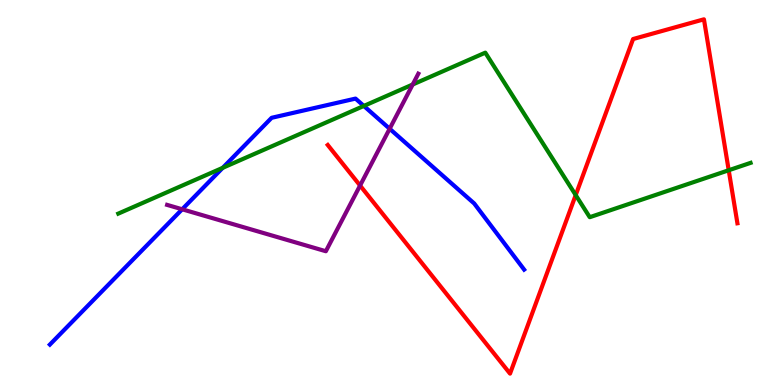[{'lines': ['blue', 'red'], 'intersections': []}, {'lines': ['green', 'red'], 'intersections': [{'x': 7.43, 'y': 4.93}, {'x': 9.4, 'y': 5.58}]}, {'lines': ['purple', 'red'], 'intersections': [{'x': 4.65, 'y': 5.18}]}, {'lines': ['blue', 'green'], 'intersections': [{'x': 2.87, 'y': 5.64}, {'x': 4.69, 'y': 7.25}]}, {'lines': ['blue', 'purple'], 'intersections': [{'x': 2.35, 'y': 4.56}, {'x': 5.03, 'y': 6.66}]}, {'lines': ['green', 'purple'], 'intersections': [{'x': 5.33, 'y': 7.81}]}]